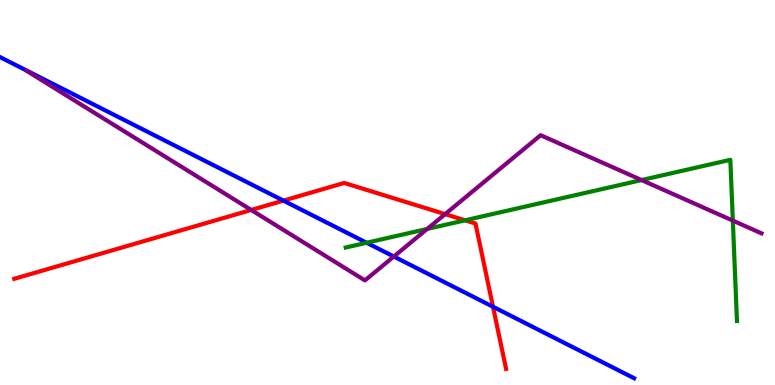[{'lines': ['blue', 'red'], 'intersections': [{'x': 3.66, 'y': 4.79}, {'x': 6.36, 'y': 2.03}]}, {'lines': ['green', 'red'], 'intersections': [{'x': 6.0, 'y': 4.28}]}, {'lines': ['purple', 'red'], 'intersections': [{'x': 3.24, 'y': 4.55}, {'x': 5.74, 'y': 4.44}]}, {'lines': ['blue', 'green'], 'intersections': [{'x': 4.73, 'y': 3.69}]}, {'lines': ['blue', 'purple'], 'intersections': [{'x': 5.08, 'y': 3.34}]}, {'lines': ['green', 'purple'], 'intersections': [{'x': 5.51, 'y': 4.05}, {'x': 8.28, 'y': 5.32}, {'x': 9.46, 'y': 4.27}]}]